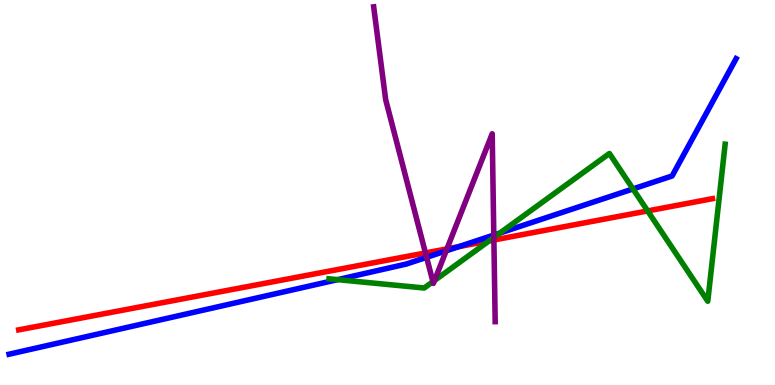[{'lines': ['blue', 'red'], 'intersections': [{'x': 5.92, 'y': 3.59}]}, {'lines': ['green', 'red'], 'intersections': [{'x': 6.31, 'y': 3.74}, {'x': 8.36, 'y': 4.52}]}, {'lines': ['purple', 'red'], 'intersections': [{'x': 5.49, 'y': 3.43}, {'x': 5.77, 'y': 3.54}, {'x': 6.37, 'y': 3.77}]}, {'lines': ['blue', 'green'], 'intersections': [{'x': 4.36, 'y': 2.74}, {'x': 6.45, 'y': 3.95}, {'x': 8.17, 'y': 5.09}]}, {'lines': ['blue', 'purple'], 'intersections': [{'x': 5.5, 'y': 3.32}, {'x': 5.76, 'y': 3.48}, {'x': 6.37, 'y': 3.89}]}, {'lines': ['green', 'purple'], 'intersections': [{'x': 5.59, 'y': 2.68}, {'x': 5.61, 'y': 2.71}, {'x': 6.37, 'y': 3.83}]}]